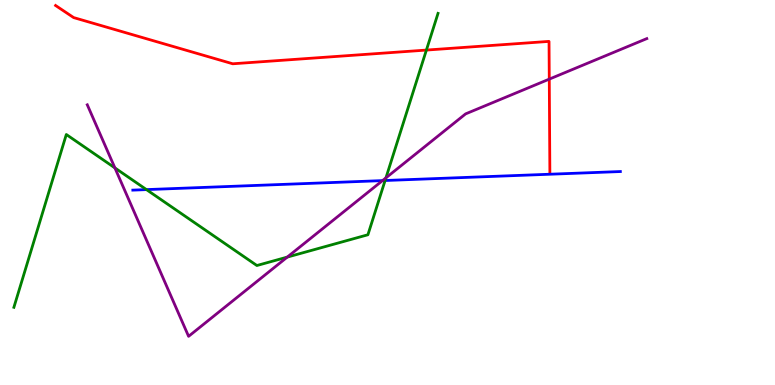[{'lines': ['blue', 'red'], 'intersections': []}, {'lines': ['green', 'red'], 'intersections': [{'x': 5.5, 'y': 8.7}]}, {'lines': ['purple', 'red'], 'intersections': [{'x': 7.09, 'y': 7.94}]}, {'lines': ['blue', 'green'], 'intersections': [{'x': 1.89, 'y': 5.08}, {'x': 4.97, 'y': 5.31}]}, {'lines': ['blue', 'purple'], 'intersections': [{'x': 4.94, 'y': 5.31}]}, {'lines': ['green', 'purple'], 'intersections': [{'x': 1.48, 'y': 5.64}, {'x': 3.71, 'y': 3.32}, {'x': 4.98, 'y': 5.38}]}]